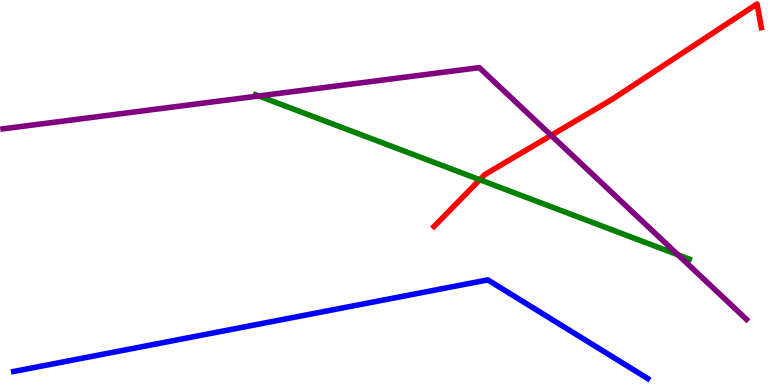[{'lines': ['blue', 'red'], 'intersections': []}, {'lines': ['green', 'red'], 'intersections': [{'x': 6.19, 'y': 5.33}]}, {'lines': ['purple', 'red'], 'intersections': [{'x': 7.11, 'y': 6.48}]}, {'lines': ['blue', 'green'], 'intersections': []}, {'lines': ['blue', 'purple'], 'intersections': []}, {'lines': ['green', 'purple'], 'intersections': [{'x': 3.34, 'y': 7.51}, {'x': 8.75, 'y': 3.38}]}]